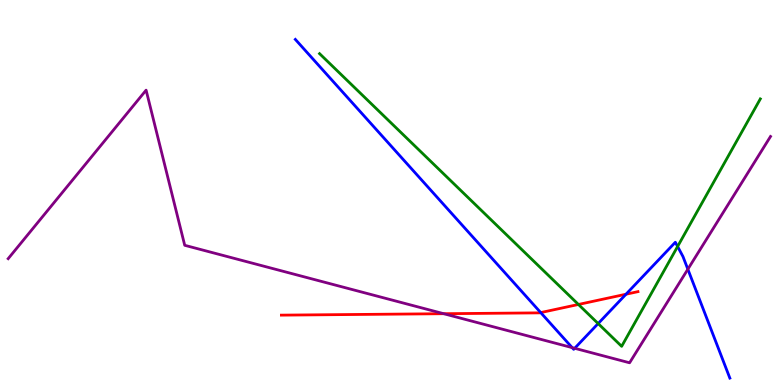[{'lines': ['blue', 'red'], 'intersections': [{'x': 6.98, 'y': 1.88}, {'x': 8.08, 'y': 2.36}]}, {'lines': ['green', 'red'], 'intersections': [{'x': 7.46, 'y': 2.09}]}, {'lines': ['purple', 'red'], 'intersections': [{'x': 5.73, 'y': 1.85}]}, {'lines': ['blue', 'green'], 'intersections': [{'x': 7.72, 'y': 1.6}, {'x': 8.74, 'y': 3.6}]}, {'lines': ['blue', 'purple'], 'intersections': [{'x': 7.38, 'y': 0.971}, {'x': 7.42, 'y': 0.954}, {'x': 8.88, 'y': 3.01}]}, {'lines': ['green', 'purple'], 'intersections': []}]